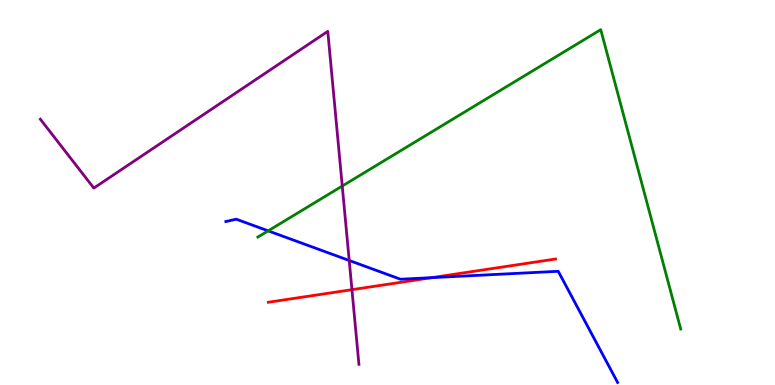[{'lines': ['blue', 'red'], 'intersections': [{'x': 5.57, 'y': 2.79}]}, {'lines': ['green', 'red'], 'intersections': []}, {'lines': ['purple', 'red'], 'intersections': [{'x': 4.54, 'y': 2.48}]}, {'lines': ['blue', 'green'], 'intersections': [{'x': 3.46, 'y': 4.0}]}, {'lines': ['blue', 'purple'], 'intersections': [{'x': 4.51, 'y': 3.23}]}, {'lines': ['green', 'purple'], 'intersections': [{'x': 4.42, 'y': 5.17}]}]